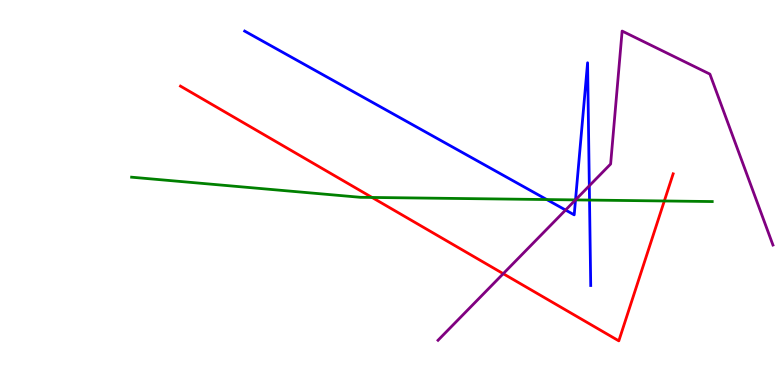[{'lines': ['blue', 'red'], 'intersections': []}, {'lines': ['green', 'red'], 'intersections': [{'x': 4.8, 'y': 4.87}, {'x': 8.57, 'y': 4.78}]}, {'lines': ['purple', 'red'], 'intersections': [{'x': 6.49, 'y': 2.89}]}, {'lines': ['blue', 'green'], 'intersections': [{'x': 7.05, 'y': 4.82}, {'x': 7.43, 'y': 4.81}, {'x': 7.61, 'y': 4.8}]}, {'lines': ['blue', 'purple'], 'intersections': [{'x': 7.3, 'y': 4.54}, {'x': 7.43, 'y': 4.81}, {'x': 7.6, 'y': 5.17}]}, {'lines': ['green', 'purple'], 'intersections': [{'x': 7.43, 'y': 4.81}]}]